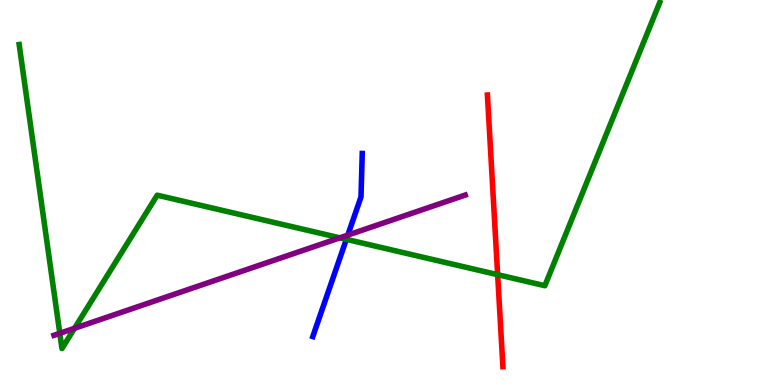[{'lines': ['blue', 'red'], 'intersections': []}, {'lines': ['green', 'red'], 'intersections': [{'x': 6.42, 'y': 2.87}]}, {'lines': ['purple', 'red'], 'intersections': []}, {'lines': ['blue', 'green'], 'intersections': [{'x': 4.47, 'y': 3.78}]}, {'lines': ['blue', 'purple'], 'intersections': [{'x': 4.49, 'y': 3.89}]}, {'lines': ['green', 'purple'], 'intersections': [{'x': 0.772, 'y': 1.34}, {'x': 0.962, 'y': 1.47}, {'x': 4.38, 'y': 3.82}]}]